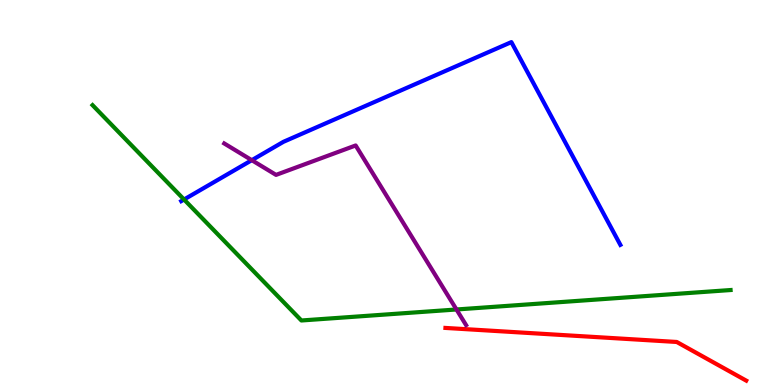[{'lines': ['blue', 'red'], 'intersections': []}, {'lines': ['green', 'red'], 'intersections': []}, {'lines': ['purple', 'red'], 'intersections': []}, {'lines': ['blue', 'green'], 'intersections': [{'x': 2.37, 'y': 4.82}]}, {'lines': ['blue', 'purple'], 'intersections': [{'x': 3.25, 'y': 5.84}]}, {'lines': ['green', 'purple'], 'intersections': [{'x': 5.89, 'y': 1.96}]}]